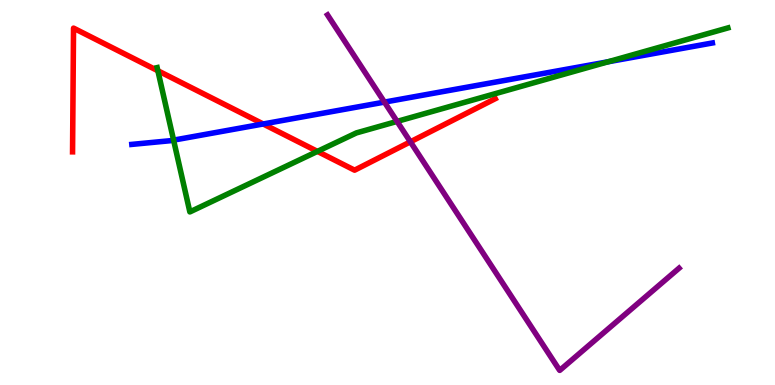[{'lines': ['blue', 'red'], 'intersections': [{'x': 3.4, 'y': 6.78}]}, {'lines': ['green', 'red'], 'intersections': [{'x': 2.04, 'y': 8.16}, {'x': 4.1, 'y': 6.07}]}, {'lines': ['purple', 'red'], 'intersections': [{'x': 5.3, 'y': 6.32}]}, {'lines': ['blue', 'green'], 'intersections': [{'x': 2.24, 'y': 6.36}, {'x': 7.85, 'y': 8.4}]}, {'lines': ['blue', 'purple'], 'intersections': [{'x': 4.96, 'y': 7.35}]}, {'lines': ['green', 'purple'], 'intersections': [{'x': 5.12, 'y': 6.85}]}]